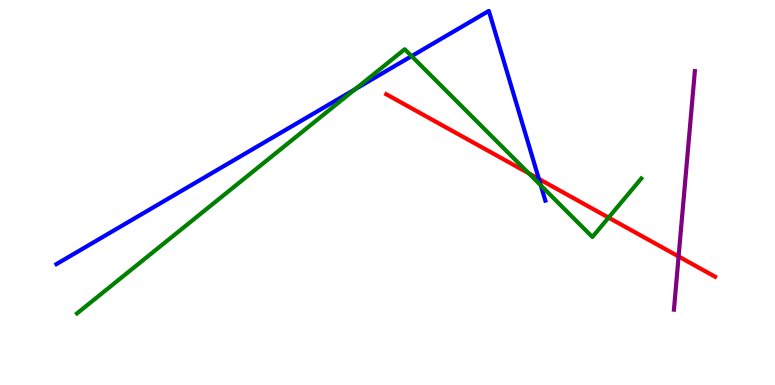[{'lines': ['blue', 'red'], 'intersections': [{'x': 6.95, 'y': 5.35}]}, {'lines': ['green', 'red'], 'intersections': [{'x': 6.82, 'y': 5.5}, {'x': 7.85, 'y': 4.35}]}, {'lines': ['purple', 'red'], 'intersections': [{'x': 8.76, 'y': 3.34}]}, {'lines': ['blue', 'green'], 'intersections': [{'x': 4.58, 'y': 7.68}, {'x': 5.31, 'y': 8.54}, {'x': 6.98, 'y': 5.18}]}, {'lines': ['blue', 'purple'], 'intersections': []}, {'lines': ['green', 'purple'], 'intersections': []}]